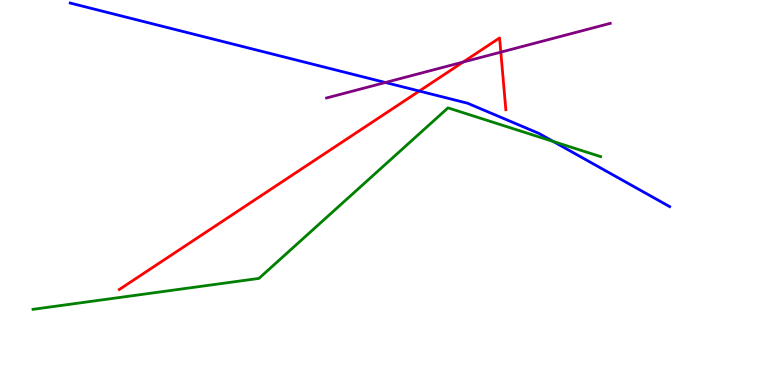[{'lines': ['blue', 'red'], 'intersections': [{'x': 5.41, 'y': 7.64}]}, {'lines': ['green', 'red'], 'intersections': []}, {'lines': ['purple', 'red'], 'intersections': [{'x': 5.98, 'y': 8.39}, {'x': 6.46, 'y': 8.65}]}, {'lines': ['blue', 'green'], 'intersections': [{'x': 7.14, 'y': 6.32}]}, {'lines': ['blue', 'purple'], 'intersections': [{'x': 4.97, 'y': 7.86}]}, {'lines': ['green', 'purple'], 'intersections': []}]